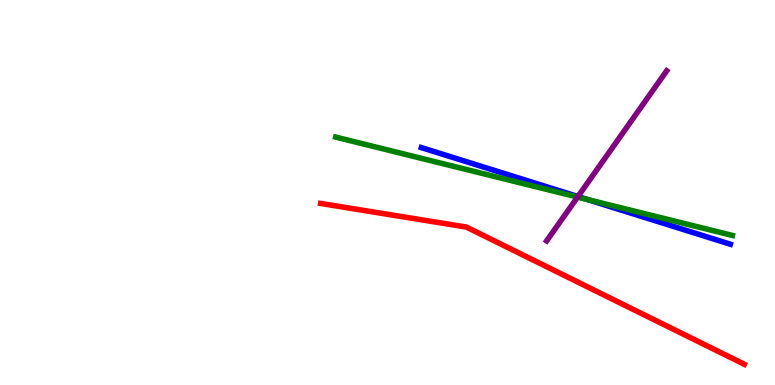[{'lines': ['blue', 'red'], 'intersections': []}, {'lines': ['green', 'red'], 'intersections': []}, {'lines': ['purple', 'red'], 'intersections': []}, {'lines': ['blue', 'green'], 'intersections': [{'x': 7.58, 'y': 4.82}]}, {'lines': ['blue', 'purple'], 'intersections': [{'x': 7.46, 'y': 4.89}]}, {'lines': ['green', 'purple'], 'intersections': [{'x': 7.45, 'y': 4.88}]}]